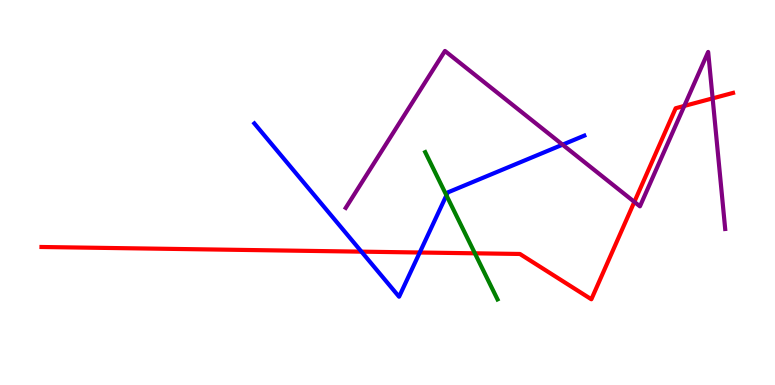[{'lines': ['blue', 'red'], 'intersections': [{'x': 4.66, 'y': 3.46}, {'x': 5.42, 'y': 3.44}]}, {'lines': ['green', 'red'], 'intersections': [{'x': 6.13, 'y': 3.42}]}, {'lines': ['purple', 'red'], 'intersections': [{'x': 8.19, 'y': 4.76}, {'x': 8.83, 'y': 7.25}, {'x': 9.2, 'y': 7.45}]}, {'lines': ['blue', 'green'], 'intersections': [{'x': 5.76, 'y': 4.93}]}, {'lines': ['blue', 'purple'], 'intersections': [{'x': 7.26, 'y': 6.24}]}, {'lines': ['green', 'purple'], 'intersections': []}]